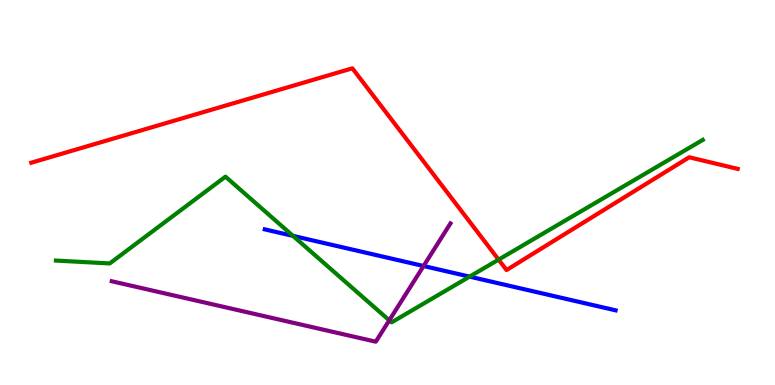[{'lines': ['blue', 'red'], 'intersections': []}, {'lines': ['green', 'red'], 'intersections': [{'x': 6.43, 'y': 3.26}]}, {'lines': ['purple', 'red'], 'intersections': []}, {'lines': ['blue', 'green'], 'intersections': [{'x': 3.78, 'y': 3.87}, {'x': 6.06, 'y': 2.81}]}, {'lines': ['blue', 'purple'], 'intersections': [{'x': 5.47, 'y': 3.09}]}, {'lines': ['green', 'purple'], 'intersections': [{'x': 5.02, 'y': 1.68}]}]